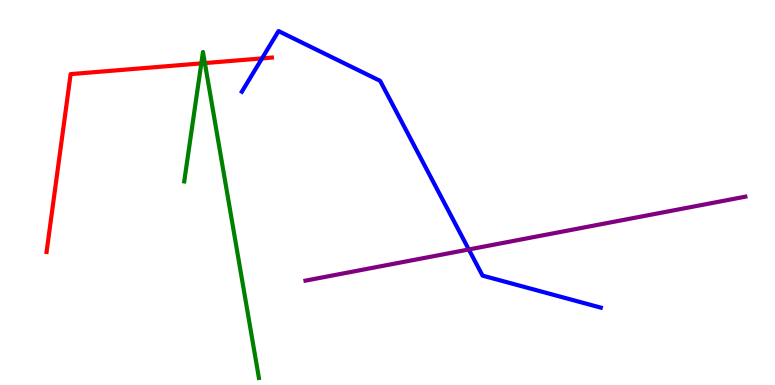[{'lines': ['blue', 'red'], 'intersections': [{'x': 3.38, 'y': 8.48}]}, {'lines': ['green', 'red'], 'intersections': [{'x': 2.6, 'y': 8.35}, {'x': 2.64, 'y': 8.36}]}, {'lines': ['purple', 'red'], 'intersections': []}, {'lines': ['blue', 'green'], 'intersections': []}, {'lines': ['blue', 'purple'], 'intersections': [{'x': 6.05, 'y': 3.52}]}, {'lines': ['green', 'purple'], 'intersections': []}]